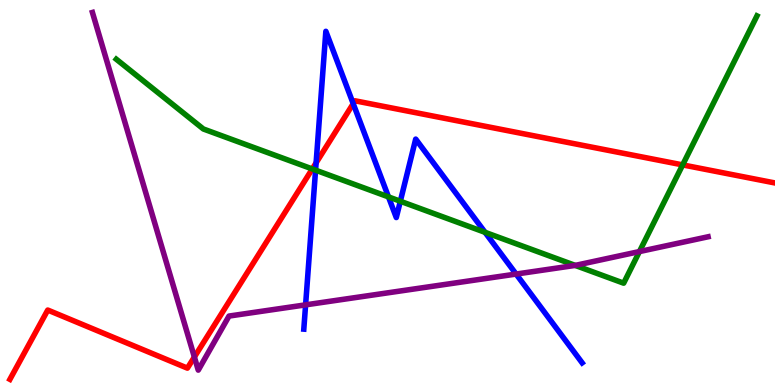[{'lines': ['blue', 'red'], 'intersections': [{'x': 4.08, 'y': 5.77}, {'x': 4.56, 'y': 7.31}]}, {'lines': ['green', 'red'], 'intersections': [{'x': 4.03, 'y': 5.61}, {'x': 8.81, 'y': 5.72}]}, {'lines': ['purple', 'red'], 'intersections': [{'x': 2.51, 'y': 0.727}]}, {'lines': ['blue', 'green'], 'intersections': [{'x': 4.07, 'y': 5.58}, {'x': 5.01, 'y': 4.89}, {'x': 5.17, 'y': 4.77}, {'x': 6.26, 'y': 3.97}]}, {'lines': ['blue', 'purple'], 'intersections': [{'x': 3.94, 'y': 2.08}, {'x': 6.66, 'y': 2.88}]}, {'lines': ['green', 'purple'], 'intersections': [{'x': 7.42, 'y': 3.11}, {'x': 8.25, 'y': 3.47}]}]